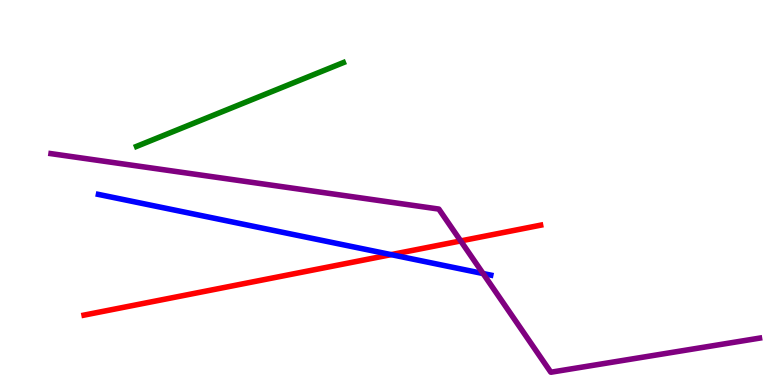[{'lines': ['blue', 'red'], 'intersections': [{'x': 5.05, 'y': 3.39}]}, {'lines': ['green', 'red'], 'intersections': []}, {'lines': ['purple', 'red'], 'intersections': [{'x': 5.94, 'y': 3.74}]}, {'lines': ['blue', 'green'], 'intersections': []}, {'lines': ['blue', 'purple'], 'intersections': [{'x': 6.23, 'y': 2.9}]}, {'lines': ['green', 'purple'], 'intersections': []}]